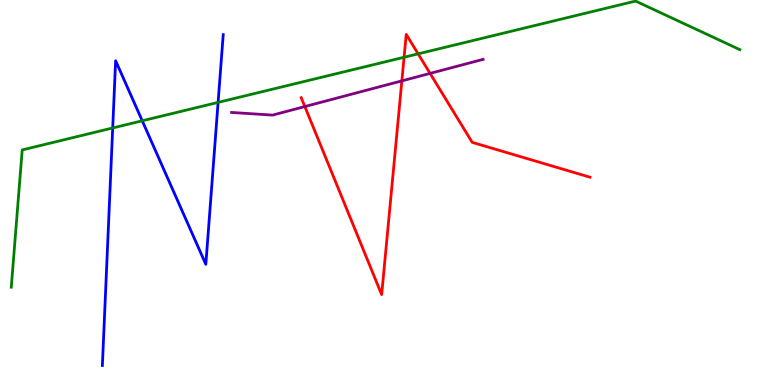[{'lines': ['blue', 'red'], 'intersections': []}, {'lines': ['green', 'red'], 'intersections': [{'x': 5.21, 'y': 8.51}, {'x': 5.4, 'y': 8.6}]}, {'lines': ['purple', 'red'], 'intersections': [{'x': 3.93, 'y': 7.23}, {'x': 5.19, 'y': 7.9}, {'x': 5.55, 'y': 8.09}]}, {'lines': ['blue', 'green'], 'intersections': [{'x': 1.45, 'y': 6.68}, {'x': 1.84, 'y': 6.86}, {'x': 2.81, 'y': 7.34}]}, {'lines': ['blue', 'purple'], 'intersections': []}, {'lines': ['green', 'purple'], 'intersections': []}]